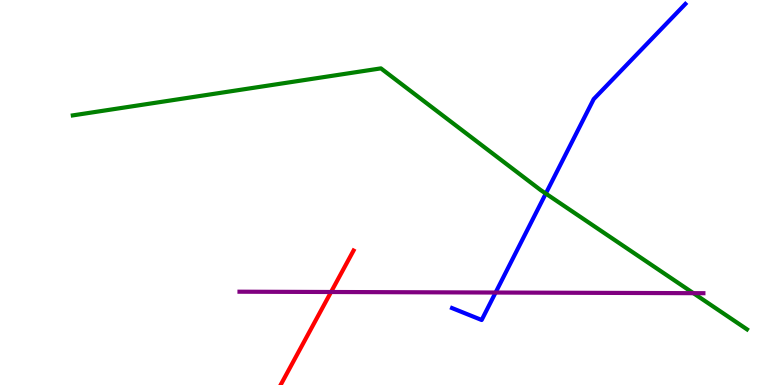[{'lines': ['blue', 'red'], 'intersections': []}, {'lines': ['green', 'red'], 'intersections': []}, {'lines': ['purple', 'red'], 'intersections': [{'x': 4.27, 'y': 2.42}]}, {'lines': ['blue', 'green'], 'intersections': [{'x': 7.04, 'y': 4.97}]}, {'lines': ['blue', 'purple'], 'intersections': [{'x': 6.39, 'y': 2.4}]}, {'lines': ['green', 'purple'], 'intersections': [{'x': 8.95, 'y': 2.39}]}]